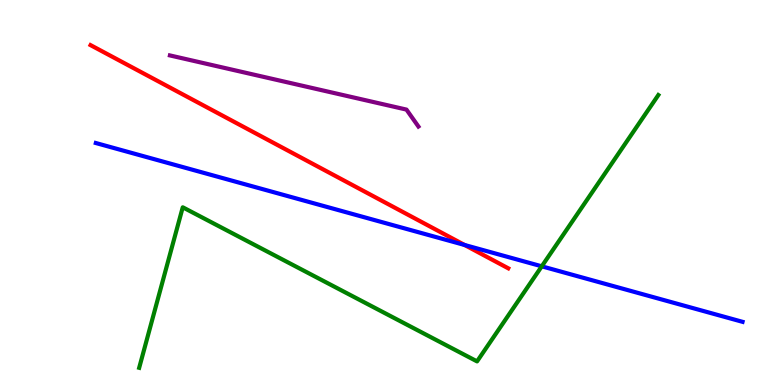[{'lines': ['blue', 'red'], 'intersections': [{'x': 5.99, 'y': 3.64}]}, {'lines': ['green', 'red'], 'intersections': []}, {'lines': ['purple', 'red'], 'intersections': []}, {'lines': ['blue', 'green'], 'intersections': [{'x': 6.99, 'y': 3.08}]}, {'lines': ['blue', 'purple'], 'intersections': []}, {'lines': ['green', 'purple'], 'intersections': []}]